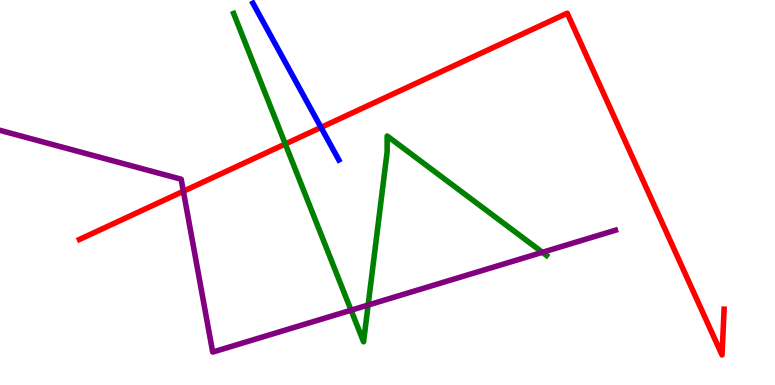[{'lines': ['blue', 'red'], 'intersections': [{'x': 4.14, 'y': 6.69}]}, {'lines': ['green', 'red'], 'intersections': [{'x': 3.68, 'y': 6.26}]}, {'lines': ['purple', 'red'], 'intersections': [{'x': 2.37, 'y': 5.03}]}, {'lines': ['blue', 'green'], 'intersections': []}, {'lines': ['blue', 'purple'], 'intersections': []}, {'lines': ['green', 'purple'], 'intersections': [{'x': 4.53, 'y': 1.94}, {'x': 4.75, 'y': 2.08}, {'x': 7.0, 'y': 3.45}]}]